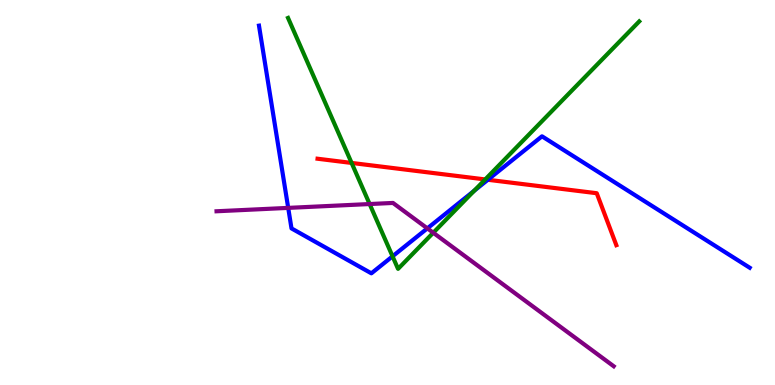[{'lines': ['blue', 'red'], 'intersections': [{'x': 6.3, 'y': 5.33}]}, {'lines': ['green', 'red'], 'intersections': [{'x': 4.54, 'y': 5.77}, {'x': 6.26, 'y': 5.34}]}, {'lines': ['purple', 'red'], 'intersections': []}, {'lines': ['blue', 'green'], 'intersections': [{'x': 5.07, 'y': 3.34}, {'x': 6.12, 'y': 5.05}]}, {'lines': ['blue', 'purple'], 'intersections': [{'x': 3.72, 'y': 4.6}, {'x': 5.51, 'y': 4.07}]}, {'lines': ['green', 'purple'], 'intersections': [{'x': 4.77, 'y': 4.7}, {'x': 5.59, 'y': 3.95}]}]